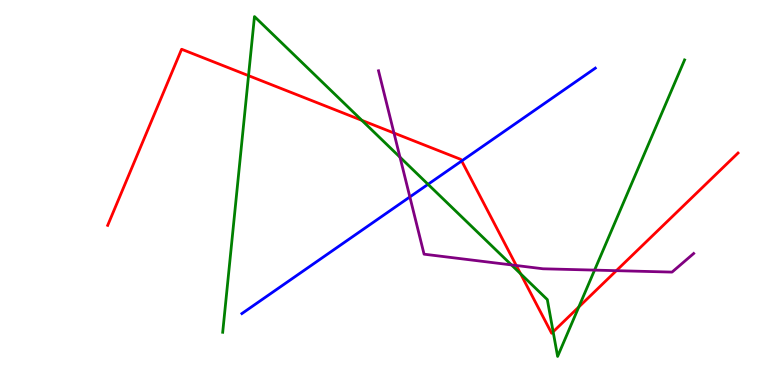[{'lines': ['blue', 'red'], 'intersections': [{'x': 5.96, 'y': 5.82}]}, {'lines': ['green', 'red'], 'intersections': [{'x': 3.21, 'y': 8.04}, {'x': 4.67, 'y': 6.87}, {'x': 6.72, 'y': 2.89}, {'x': 7.14, 'y': 1.38}, {'x': 7.47, 'y': 2.03}]}, {'lines': ['purple', 'red'], 'intersections': [{'x': 5.08, 'y': 6.55}, {'x': 6.66, 'y': 3.1}, {'x': 7.95, 'y': 2.97}]}, {'lines': ['blue', 'green'], 'intersections': [{'x': 5.52, 'y': 5.21}]}, {'lines': ['blue', 'purple'], 'intersections': [{'x': 5.29, 'y': 4.88}]}, {'lines': ['green', 'purple'], 'intersections': [{'x': 5.16, 'y': 5.92}, {'x': 6.6, 'y': 3.12}, {'x': 7.67, 'y': 2.98}]}]